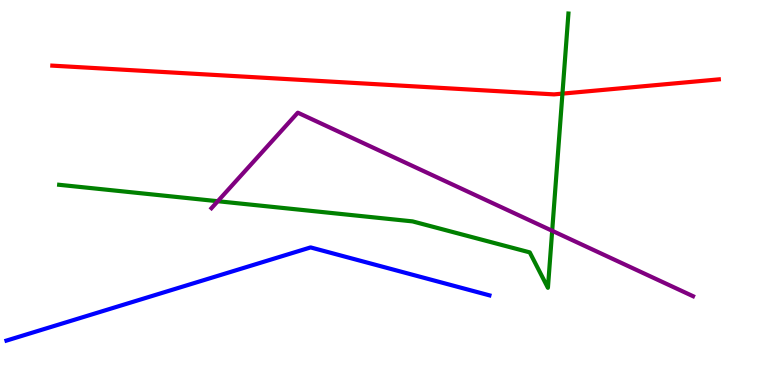[{'lines': ['blue', 'red'], 'intersections': []}, {'lines': ['green', 'red'], 'intersections': [{'x': 7.26, 'y': 7.57}]}, {'lines': ['purple', 'red'], 'intersections': []}, {'lines': ['blue', 'green'], 'intersections': []}, {'lines': ['blue', 'purple'], 'intersections': []}, {'lines': ['green', 'purple'], 'intersections': [{'x': 2.81, 'y': 4.77}, {'x': 7.12, 'y': 4.01}]}]